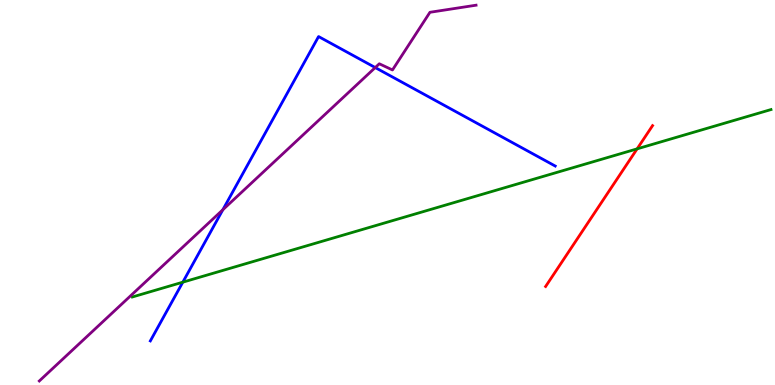[{'lines': ['blue', 'red'], 'intersections': []}, {'lines': ['green', 'red'], 'intersections': [{'x': 8.22, 'y': 6.13}]}, {'lines': ['purple', 'red'], 'intersections': []}, {'lines': ['blue', 'green'], 'intersections': [{'x': 2.36, 'y': 2.67}]}, {'lines': ['blue', 'purple'], 'intersections': [{'x': 2.88, 'y': 4.55}, {'x': 4.84, 'y': 8.25}]}, {'lines': ['green', 'purple'], 'intersections': []}]